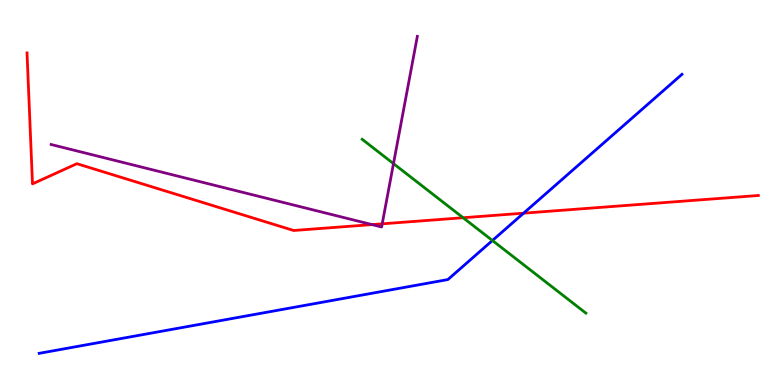[{'lines': ['blue', 'red'], 'intersections': [{'x': 6.76, 'y': 4.46}]}, {'lines': ['green', 'red'], 'intersections': [{'x': 5.98, 'y': 4.34}]}, {'lines': ['purple', 'red'], 'intersections': [{'x': 4.8, 'y': 4.17}, {'x': 4.93, 'y': 4.19}]}, {'lines': ['blue', 'green'], 'intersections': [{'x': 6.35, 'y': 3.75}]}, {'lines': ['blue', 'purple'], 'intersections': []}, {'lines': ['green', 'purple'], 'intersections': [{'x': 5.08, 'y': 5.75}]}]